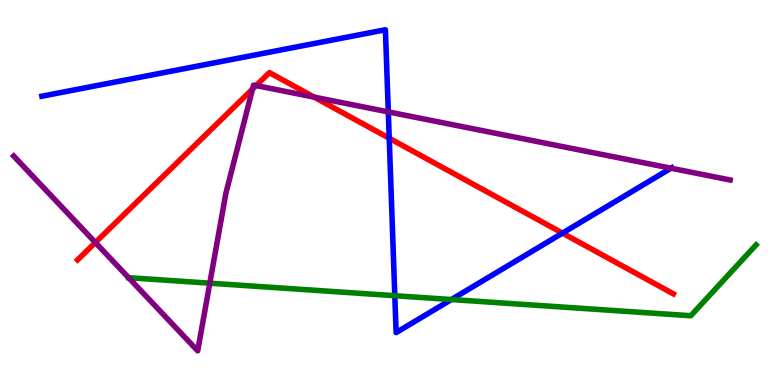[{'lines': ['blue', 'red'], 'intersections': [{'x': 5.02, 'y': 6.41}, {'x': 7.26, 'y': 3.95}]}, {'lines': ['green', 'red'], 'intersections': []}, {'lines': ['purple', 'red'], 'intersections': [{'x': 1.23, 'y': 3.7}, {'x': 3.26, 'y': 7.69}, {'x': 3.3, 'y': 7.78}, {'x': 4.05, 'y': 7.48}]}, {'lines': ['blue', 'green'], 'intersections': [{'x': 5.09, 'y': 2.32}, {'x': 5.82, 'y': 2.22}]}, {'lines': ['blue', 'purple'], 'intersections': [{'x': 5.01, 'y': 7.09}, {'x': 8.66, 'y': 5.63}]}, {'lines': ['green', 'purple'], 'intersections': [{'x': 2.71, 'y': 2.64}]}]